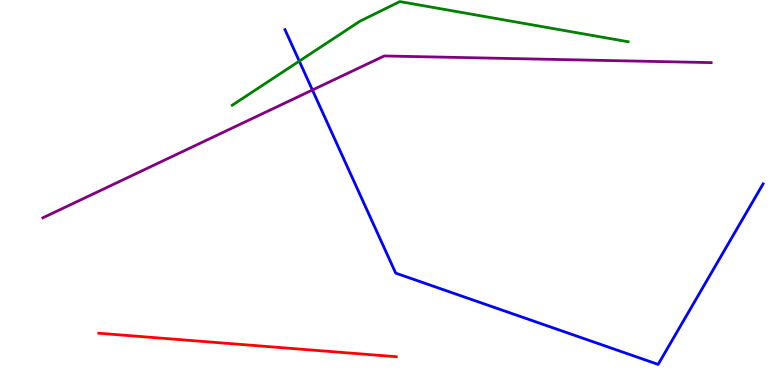[{'lines': ['blue', 'red'], 'intersections': []}, {'lines': ['green', 'red'], 'intersections': []}, {'lines': ['purple', 'red'], 'intersections': []}, {'lines': ['blue', 'green'], 'intersections': [{'x': 3.86, 'y': 8.41}]}, {'lines': ['blue', 'purple'], 'intersections': [{'x': 4.03, 'y': 7.66}]}, {'lines': ['green', 'purple'], 'intersections': []}]